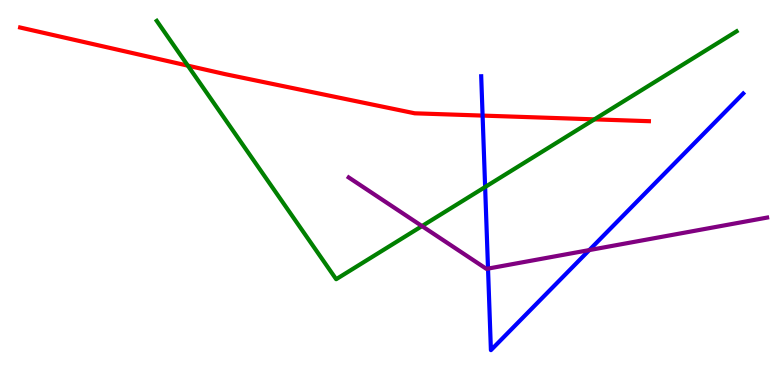[{'lines': ['blue', 'red'], 'intersections': [{'x': 6.23, 'y': 7.0}]}, {'lines': ['green', 'red'], 'intersections': [{'x': 2.42, 'y': 8.29}, {'x': 7.67, 'y': 6.9}]}, {'lines': ['purple', 'red'], 'intersections': []}, {'lines': ['blue', 'green'], 'intersections': [{'x': 6.26, 'y': 5.14}]}, {'lines': ['blue', 'purple'], 'intersections': [{'x': 6.3, 'y': 3.02}, {'x': 7.6, 'y': 3.5}]}, {'lines': ['green', 'purple'], 'intersections': [{'x': 5.44, 'y': 4.13}]}]